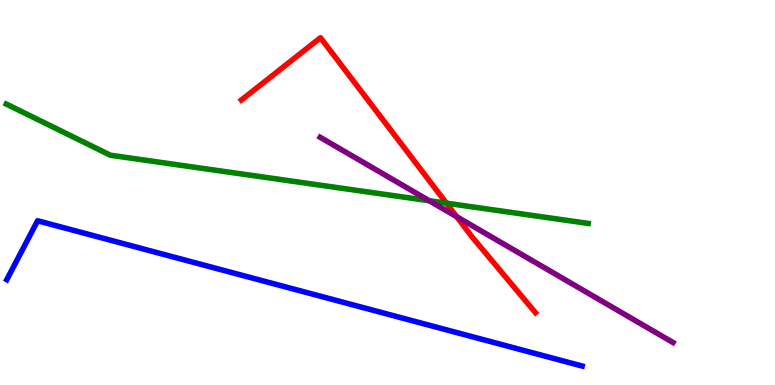[{'lines': ['blue', 'red'], 'intersections': []}, {'lines': ['green', 'red'], 'intersections': [{'x': 5.76, 'y': 4.72}]}, {'lines': ['purple', 'red'], 'intersections': [{'x': 5.89, 'y': 4.37}]}, {'lines': ['blue', 'green'], 'intersections': []}, {'lines': ['blue', 'purple'], 'intersections': []}, {'lines': ['green', 'purple'], 'intersections': [{'x': 5.54, 'y': 4.79}]}]